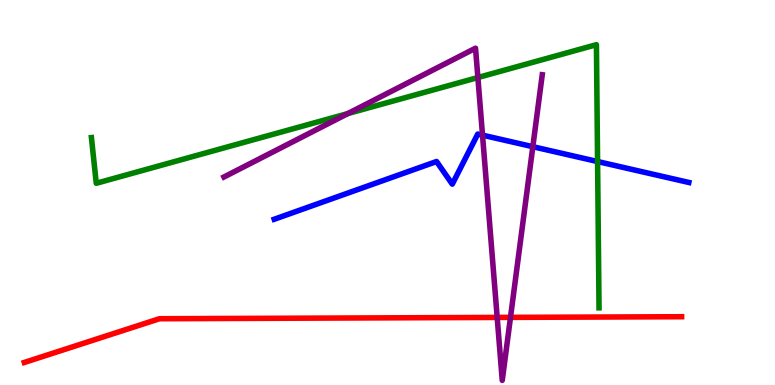[{'lines': ['blue', 'red'], 'intersections': []}, {'lines': ['green', 'red'], 'intersections': []}, {'lines': ['purple', 'red'], 'intersections': [{'x': 6.42, 'y': 1.76}, {'x': 6.59, 'y': 1.76}]}, {'lines': ['blue', 'green'], 'intersections': [{'x': 7.71, 'y': 5.8}]}, {'lines': ['blue', 'purple'], 'intersections': [{'x': 6.23, 'y': 6.49}, {'x': 6.88, 'y': 6.19}]}, {'lines': ['green', 'purple'], 'intersections': [{'x': 4.49, 'y': 7.05}, {'x': 6.17, 'y': 7.99}]}]